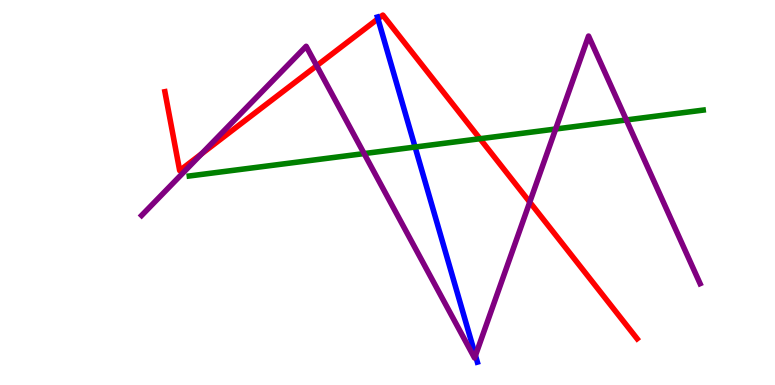[{'lines': ['blue', 'red'], 'intersections': [{'x': 4.88, 'y': 9.51}]}, {'lines': ['green', 'red'], 'intersections': [{'x': 6.19, 'y': 6.4}]}, {'lines': ['purple', 'red'], 'intersections': [{'x': 2.6, 'y': 6.0}, {'x': 4.09, 'y': 8.29}, {'x': 6.84, 'y': 4.75}]}, {'lines': ['blue', 'green'], 'intersections': [{'x': 5.36, 'y': 6.18}]}, {'lines': ['blue', 'purple'], 'intersections': [{'x': 6.13, 'y': 0.766}]}, {'lines': ['green', 'purple'], 'intersections': [{'x': 4.7, 'y': 6.01}, {'x': 7.17, 'y': 6.65}, {'x': 8.08, 'y': 6.88}]}]